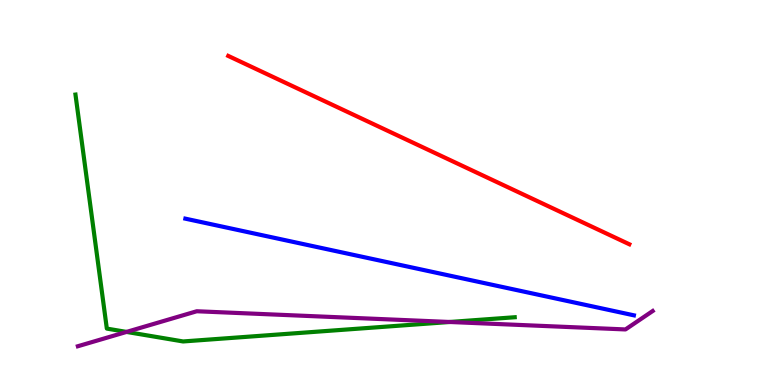[{'lines': ['blue', 'red'], 'intersections': []}, {'lines': ['green', 'red'], 'intersections': []}, {'lines': ['purple', 'red'], 'intersections': []}, {'lines': ['blue', 'green'], 'intersections': []}, {'lines': ['blue', 'purple'], 'intersections': []}, {'lines': ['green', 'purple'], 'intersections': [{'x': 1.63, 'y': 1.38}, {'x': 5.8, 'y': 1.64}]}]